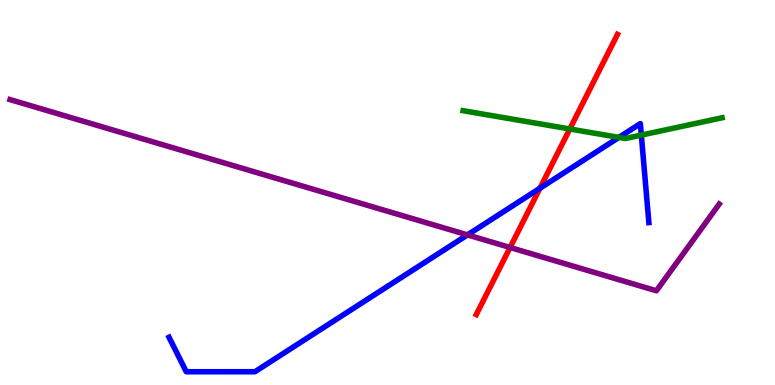[{'lines': ['blue', 'red'], 'intersections': [{'x': 6.97, 'y': 5.11}]}, {'lines': ['green', 'red'], 'intersections': [{'x': 7.35, 'y': 6.65}]}, {'lines': ['purple', 'red'], 'intersections': [{'x': 6.58, 'y': 3.57}]}, {'lines': ['blue', 'green'], 'intersections': [{'x': 7.99, 'y': 6.43}, {'x': 8.28, 'y': 6.49}]}, {'lines': ['blue', 'purple'], 'intersections': [{'x': 6.03, 'y': 3.9}]}, {'lines': ['green', 'purple'], 'intersections': []}]